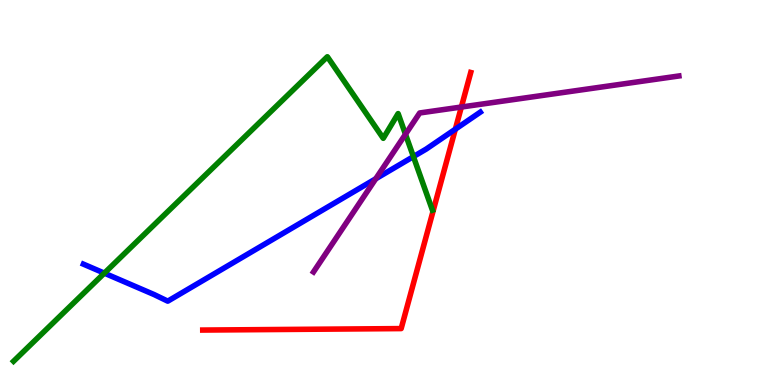[{'lines': ['blue', 'red'], 'intersections': [{'x': 5.88, 'y': 6.64}]}, {'lines': ['green', 'red'], 'intersections': []}, {'lines': ['purple', 'red'], 'intersections': [{'x': 5.95, 'y': 7.22}]}, {'lines': ['blue', 'green'], 'intersections': [{'x': 1.35, 'y': 2.91}, {'x': 5.33, 'y': 5.93}]}, {'lines': ['blue', 'purple'], 'intersections': [{'x': 4.85, 'y': 5.36}]}, {'lines': ['green', 'purple'], 'intersections': [{'x': 5.23, 'y': 6.51}]}]